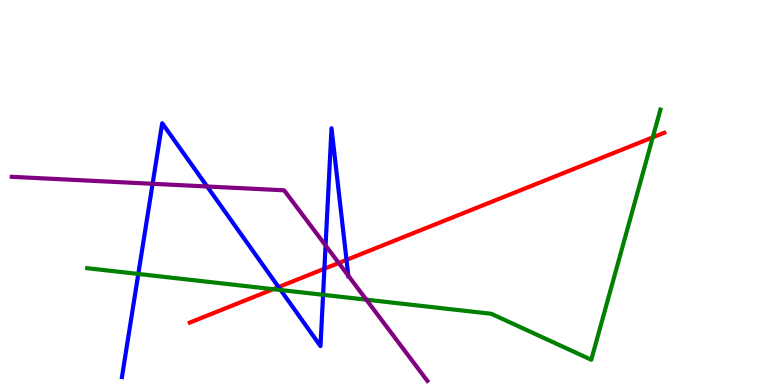[{'lines': ['blue', 'red'], 'intersections': [{'x': 3.59, 'y': 2.54}, {'x': 4.19, 'y': 3.02}, {'x': 4.47, 'y': 3.25}]}, {'lines': ['green', 'red'], 'intersections': [{'x': 3.53, 'y': 2.49}, {'x': 8.42, 'y': 6.43}]}, {'lines': ['purple', 'red'], 'intersections': [{'x': 4.37, 'y': 3.17}]}, {'lines': ['blue', 'green'], 'intersections': [{'x': 1.78, 'y': 2.88}, {'x': 3.62, 'y': 2.47}, {'x': 4.17, 'y': 2.34}]}, {'lines': ['blue', 'purple'], 'intersections': [{'x': 1.97, 'y': 5.23}, {'x': 2.67, 'y': 5.16}, {'x': 4.2, 'y': 3.62}, {'x': 4.49, 'y': 2.84}]}, {'lines': ['green', 'purple'], 'intersections': [{'x': 4.73, 'y': 2.22}]}]